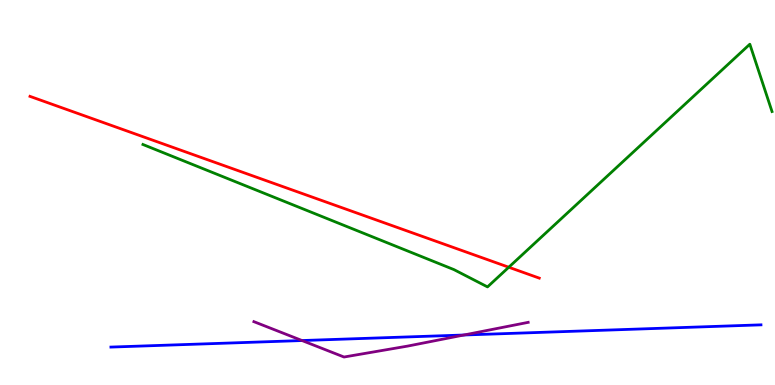[{'lines': ['blue', 'red'], 'intersections': []}, {'lines': ['green', 'red'], 'intersections': [{'x': 6.56, 'y': 3.06}]}, {'lines': ['purple', 'red'], 'intersections': []}, {'lines': ['blue', 'green'], 'intersections': []}, {'lines': ['blue', 'purple'], 'intersections': [{'x': 3.9, 'y': 1.15}, {'x': 5.99, 'y': 1.3}]}, {'lines': ['green', 'purple'], 'intersections': []}]